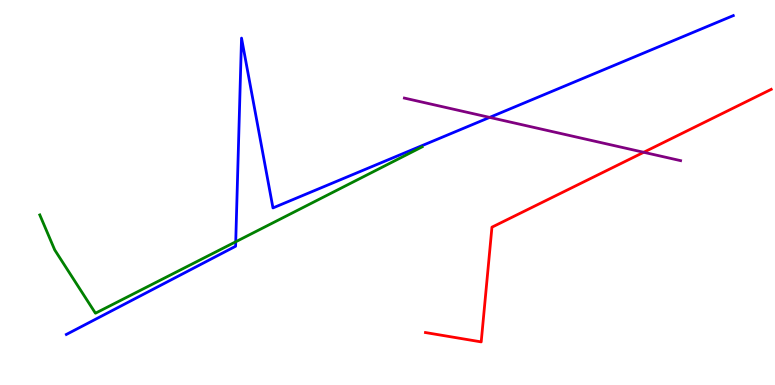[{'lines': ['blue', 'red'], 'intersections': []}, {'lines': ['green', 'red'], 'intersections': []}, {'lines': ['purple', 'red'], 'intersections': [{'x': 8.31, 'y': 6.04}]}, {'lines': ['blue', 'green'], 'intersections': [{'x': 3.04, 'y': 3.72}]}, {'lines': ['blue', 'purple'], 'intersections': [{'x': 6.32, 'y': 6.95}]}, {'lines': ['green', 'purple'], 'intersections': []}]